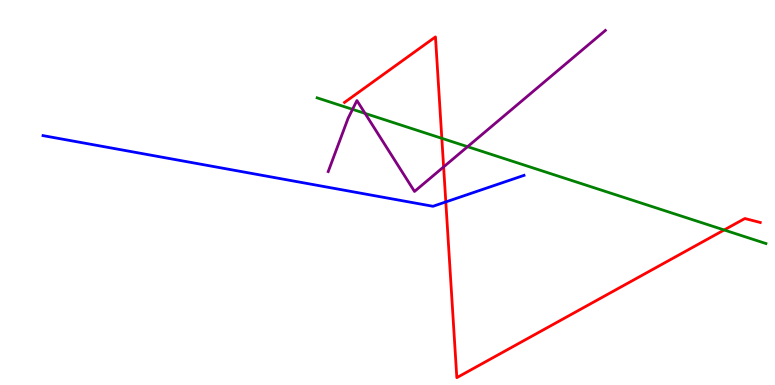[{'lines': ['blue', 'red'], 'intersections': [{'x': 5.75, 'y': 4.76}]}, {'lines': ['green', 'red'], 'intersections': [{'x': 5.7, 'y': 6.41}, {'x': 9.34, 'y': 4.03}]}, {'lines': ['purple', 'red'], 'intersections': [{'x': 5.72, 'y': 5.66}]}, {'lines': ['blue', 'green'], 'intersections': []}, {'lines': ['blue', 'purple'], 'intersections': []}, {'lines': ['green', 'purple'], 'intersections': [{'x': 4.55, 'y': 7.16}, {'x': 4.71, 'y': 7.05}, {'x': 6.03, 'y': 6.19}]}]